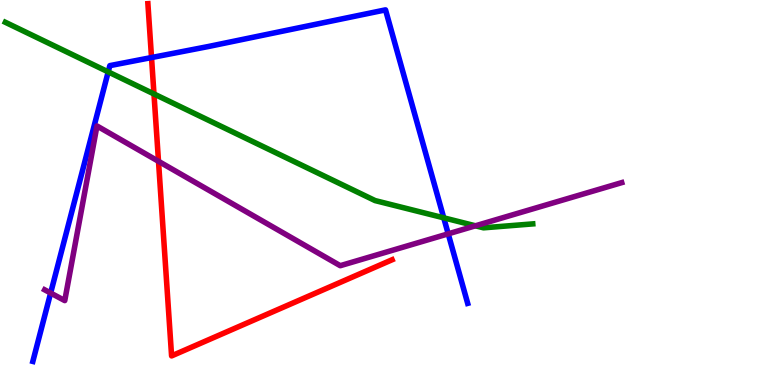[{'lines': ['blue', 'red'], 'intersections': [{'x': 1.96, 'y': 8.51}]}, {'lines': ['green', 'red'], 'intersections': [{'x': 1.99, 'y': 7.56}]}, {'lines': ['purple', 'red'], 'intersections': [{'x': 2.05, 'y': 5.81}]}, {'lines': ['blue', 'green'], 'intersections': [{'x': 1.4, 'y': 8.13}, {'x': 5.73, 'y': 4.34}]}, {'lines': ['blue', 'purple'], 'intersections': [{'x': 0.653, 'y': 2.39}, {'x': 5.78, 'y': 3.93}]}, {'lines': ['green', 'purple'], 'intersections': [{'x': 6.13, 'y': 4.14}]}]